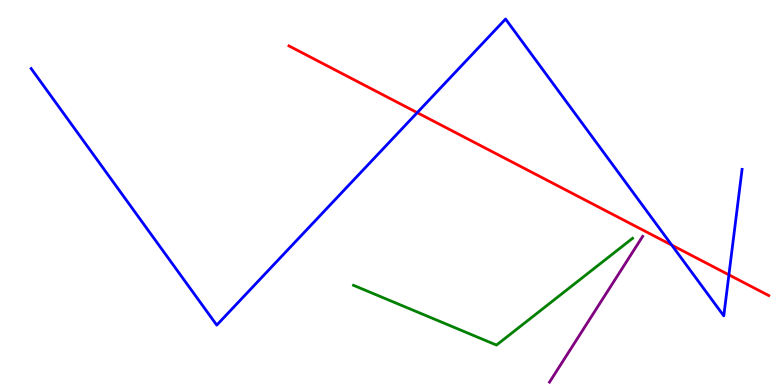[{'lines': ['blue', 'red'], 'intersections': [{'x': 5.38, 'y': 7.07}, {'x': 8.67, 'y': 3.63}, {'x': 9.41, 'y': 2.86}]}, {'lines': ['green', 'red'], 'intersections': []}, {'lines': ['purple', 'red'], 'intersections': []}, {'lines': ['blue', 'green'], 'intersections': []}, {'lines': ['blue', 'purple'], 'intersections': []}, {'lines': ['green', 'purple'], 'intersections': []}]